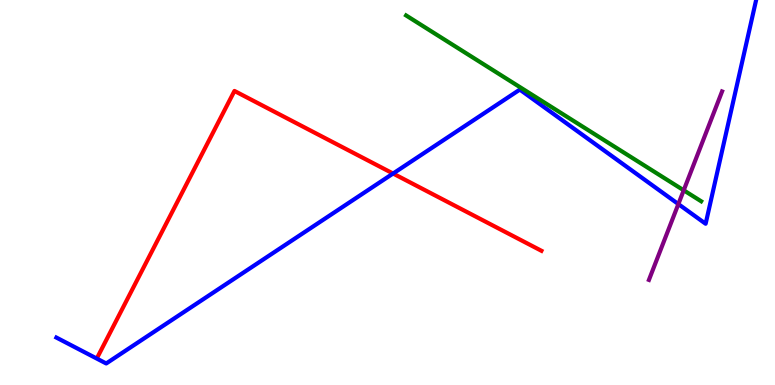[{'lines': ['blue', 'red'], 'intersections': [{'x': 5.07, 'y': 5.49}]}, {'lines': ['green', 'red'], 'intersections': []}, {'lines': ['purple', 'red'], 'intersections': []}, {'lines': ['blue', 'green'], 'intersections': []}, {'lines': ['blue', 'purple'], 'intersections': [{'x': 8.75, 'y': 4.7}]}, {'lines': ['green', 'purple'], 'intersections': [{'x': 8.82, 'y': 5.06}]}]